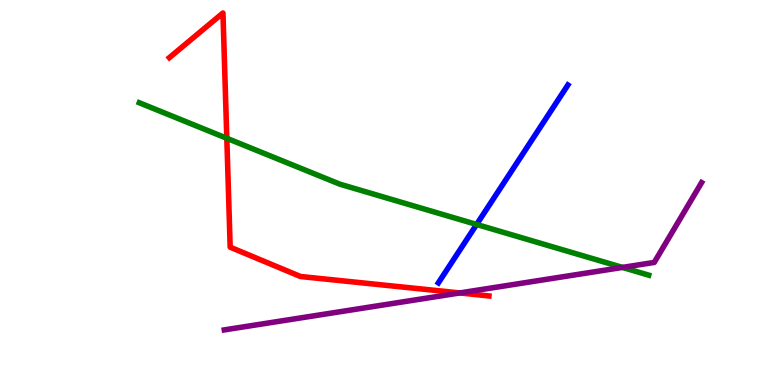[{'lines': ['blue', 'red'], 'intersections': []}, {'lines': ['green', 'red'], 'intersections': [{'x': 2.93, 'y': 6.41}]}, {'lines': ['purple', 'red'], 'intersections': [{'x': 5.93, 'y': 2.39}]}, {'lines': ['blue', 'green'], 'intersections': [{'x': 6.15, 'y': 4.17}]}, {'lines': ['blue', 'purple'], 'intersections': []}, {'lines': ['green', 'purple'], 'intersections': [{'x': 8.03, 'y': 3.05}]}]